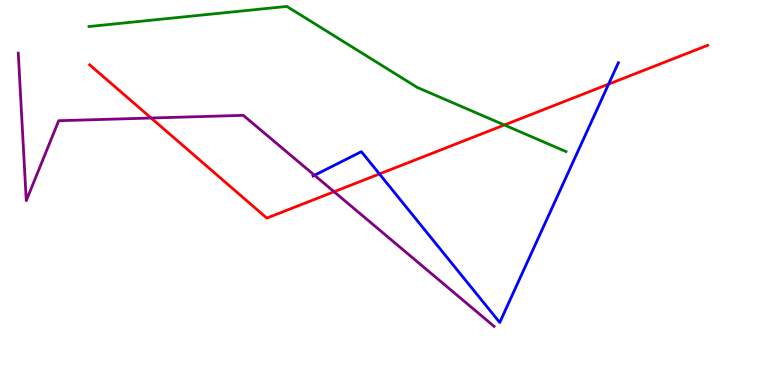[{'lines': ['blue', 'red'], 'intersections': [{'x': 4.9, 'y': 5.48}, {'x': 7.85, 'y': 7.81}]}, {'lines': ['green', 'red'], 'intersections': [{'x': 6.51, 'y': 6.75}]}, {'lines': ['purple', 'red'], 'intersections': [{'x': 1.95, 'y': 6.93}, {'x': 4.31, 'y': 5.02}]}, {'lines': ['blue', 'green'], 'intersections': []}, {'lines': ['blue', 'purple'], 'intersections': [{'x': 4.06, 'y': 5.45}]}, {'lines': ['green', 'purple'], 'intersections': []}]